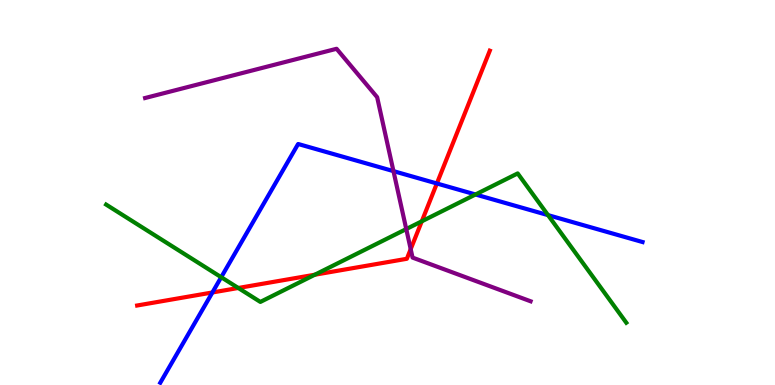[{'lines': ['blue', 'red'], 'intersections': [{'x': 2.74, 'y': 2.4}, {'x': 5.64, 'y': 5.23}]}, {'lines': ['green', 'red'], 'intersections': [{'x': 3.07, 'y': 2.52}, {'x': 4.06, 'y': 2.86}, {'x': 5.44, 'y': 4.25}]}, {'lines': ['purple', 'red'], 'intersections': [{'x': 5.3, 'y': 3.53}]}, {'lines': ['blue', 'green'], 'intersections': [{'x': 2.85, 'y': 2.8}, {'x': 6.14, 'y': 4.95}, {'x': 7.07, 'y': 4.41}]}, {'lines': ['blue', 'purple'], 'intersections': [{'x': 5.08, 'y': 5.56}]}, {'lines': ['green', 'purple'], 'intersections': [{'x': 5.24, 'y': 4.05}]}]